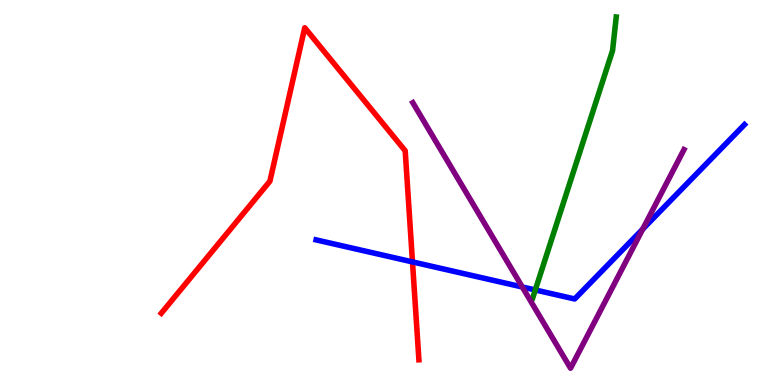[{'lines': ['blue', 'red'], 'intersections': [{'x': 5.32, 'y': 3.2}]}, {'lines': ['green', 'red'], 'intersections': []}, {'lines': ['purple', 'red'], 'intersections': []}, {'lines': ['blue', 'green'], 'intersections': [{'x': 6.91, 'y': 2.47}]}, {'lines': ['blue', 'purple'], 'intersections': [{'x': 6.74, 'y': 2.55}, {'x': 8.29, 'y': 4.05}]}, {'lines': ['green', 'purple'], 'intersections': []}]